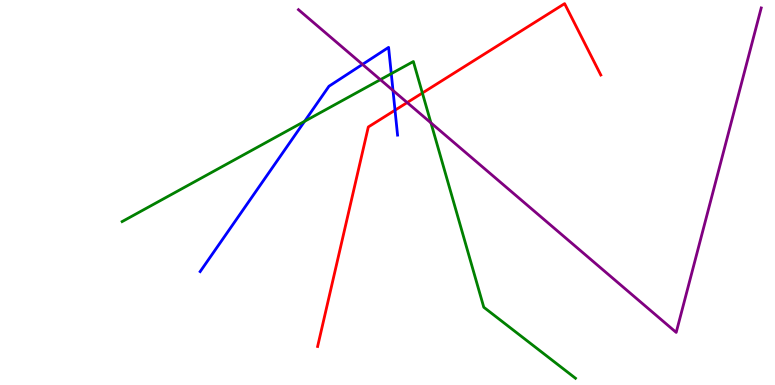[{'lines': ['blue', 'red'], 'intersections': [{'x': 5.1, 'y': 7.14}]}, {'lines': ['green', 'red'], 'intersections': [{'x': 5.45, 'y': 7.58}]}, {'lines': ['purple', 'red'], 'intersections': [{'x': 5.25, 'y': 7.34}]}, {'lines': ['blue', 'green'], 'intersections': [{'x': 3.93, 'y': 6.85}, {'x': 5.05, 'y': 8.09}]}, {'lines': ['blue', 'purple'], 'intersections': [{'x': 4.68, 'y': 8.33}, {'x': 5.07, 'y': 7.65}]}, {'lines': ['green', 'purple'], 'intersections': [{'x': 4.91, 'y': 7.93}, {'x': 5.56, 'y': 6.81}]}]